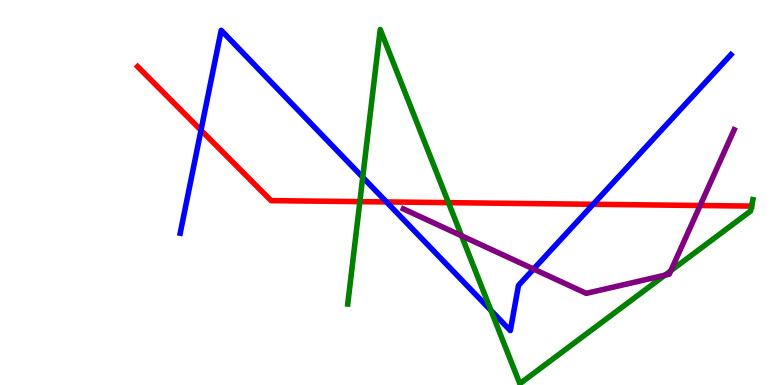[{'lines': ['blue', 'red'], 'intersections': [{'x': 2.59, 'y': 6.62}, {'x': 4.99, 'y': 4.75}, {'x': 7.65, 'y': 4.69}]}, {'lines': ['green', 'red'], 'intersections': [{'x': 4.64, 'y': 4.76}, {'x': 5.79, 'y': 4.74}, {'x': 9.7, 'y': 4.65}]}, {'lines': ['purple', 'red'], 'intersections': [{'x': 9.03, 'y': 4.66}]}, {'lines': ['blue', 'green'], 'intersections': [{'x': 4.68, 'y': 5.4}, {'x': 6.33, 'y': 1.94}]}, {'lines': ['blue', 'purple'], 'intersections': [{'x': 6.88, 'y': 3.01}]}, {'lines': ['green', 'purple'], 'intersections': [{'x': 5.96, 'y': 3.88}, {'x': 8.58, 'y': 2.85}, {'x': 8.66, 'y': 2.97}]}]